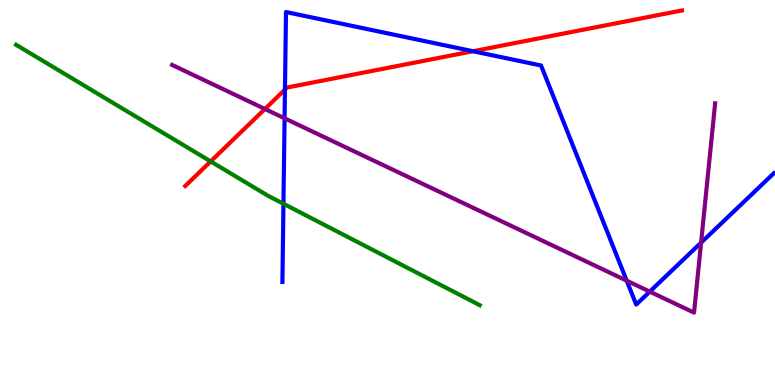[{'lines': ['blue', 'red'], 'intersections': [{'x': 3.68, 'y': 7.67}, {'x': 6.1, 'y': 8.67}]}, {'lines': ['green', 'red'], 'intersections': [{'x': 2.72, 'y': 5.81}]}, {'lines': ['purple', 'red'], 'intersections': [{'x': 3.42, 'y': 7.17}]}, {'lines': ['blue', 'green'], 'intersections': [{'x': 3.66, 'y': 4.71}]}, {'lines': ['blue', 'purple'], 'intersections': [{'x': 3.67, 'y': 6.93}, {'x': 8.09, 'y': 2.71}, {'x': 8.38, 'y': 2.43}, {'x': 9.05, 'y': 3.7}]}, {'lines': ['green', 'purple'], 'intersections': []}]